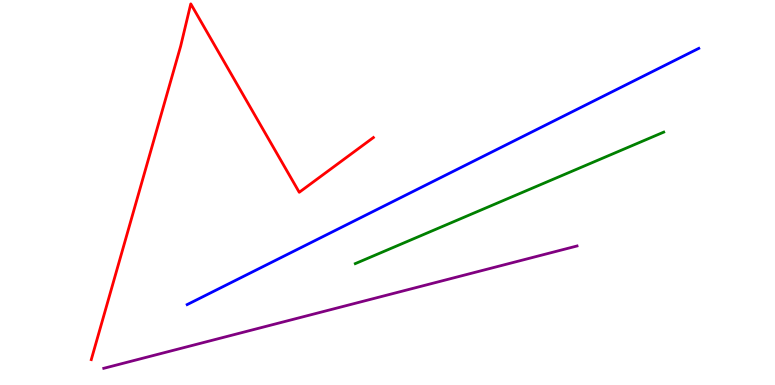[{'lines': ['blue', 'red'], 'intersections': []}, {'lines': ['green', 'red'], 'intersections': []}, {'lines': ['purple', 'red'], 'intersections': []}, {'lines': ['blue', 'green'], 'intersections': []}, {'lines': ['blue', 'purple'], 'intersections': []}, {'lines': ['green', 'purple'], 'intersections': []}]